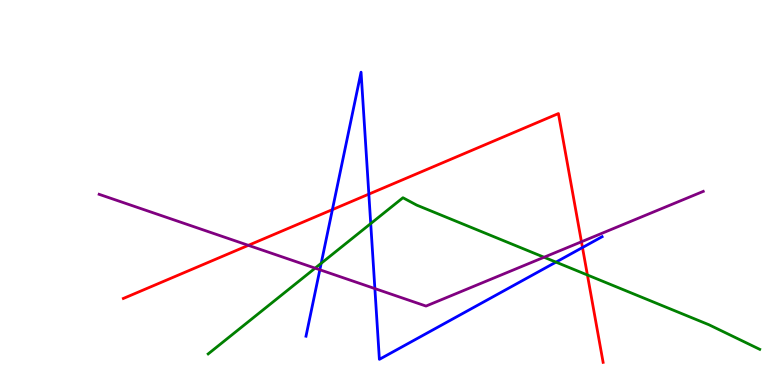[{'lines': ['blue', 'red'], 'intersections': [{'x': 4.29, 'y': 4.56}, {'x': 4.76, 'y': 4.96}, {'x': 7.52, 'y': 3.57}]}, {'lines': ['green', 'red'], 'intersections': [{'x': 7.58, 'y': 2.86}]}, {'lines': ['purple', 'red'], 'intersections': [{'x': 3.2, 'y': 3.63}, {'x': 7.5, 'y': 3.72}]}, {'lines': ['blue', 'green'], 'intersections': [{'x': 4.14, 'y': 3.16}, {'x': 4.78, 'y': 4.19}, {'x': 7.17, 'y': 3.19}]}, {'lines': ['blue', 'purple'], 'intersections': [{'x': 4.13, 'y': 2.99}, {'x': 4.84, 'y': 2.5}]}, {'lines': ['green', 'purple'], 'intersections': [{'x': 4.07, 'y': 3.03}, {'x': 7.02, 'y': 3.32}]}]